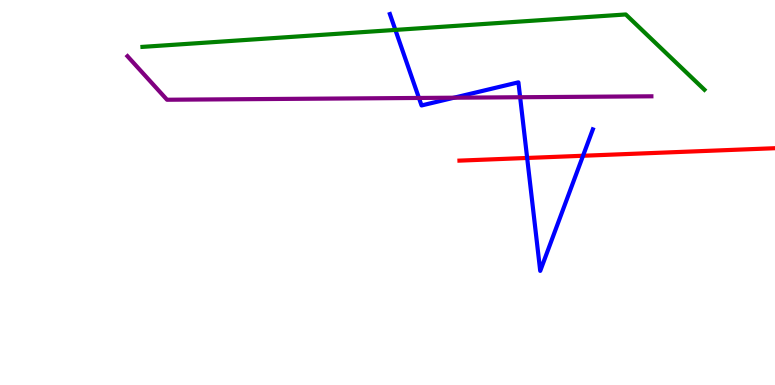[{'lines': ['blue', 'red'], 'intersections': [{'x': 6.8, 'y': 5.9}, {'x': 7.52, 'y': 5.95}]}, {'lines': ['green', 'red'], 'intersections': []}, {'lines': ['purple', 'red'], 'intersections': []}, {'lines': ['blue', 'green'], 'intersections': [{'x': 5.1, 'y': 9.22}]}, {'lines': ['blue', 'purple'], 'intersections': [{'x': 5.41, 'y': 7.46}, {'x': 5.86, 'y': 7.46}, {'x': 6.71, 'y': 7.47}]}, {'lines': ['green', 'purple'], 'intersections': []}]